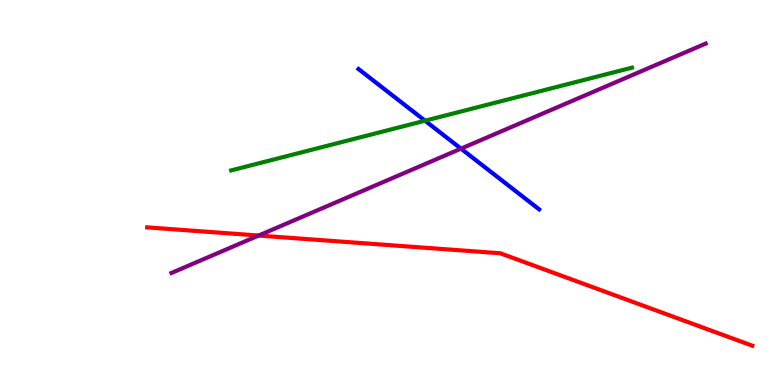[{'lines': ['blue', 'red'], 'intersections': []}, {'lines': ['green', 'red'], 'intersections': []}, {'lines': ['purple', 'red'], 'intersections': [{'x': 3.34, 'y': 3.88}]}, {'lines': ['blue', 'green'], 'intersections': [{'x': 5.48, 'y': 6.86}]}, {'lines': ['blue', 'purple'], 'intersections': [{'x': 5.95, 'y': 6.14}]}, {'lines': ['green', 'purple'], 'intersections': []}]